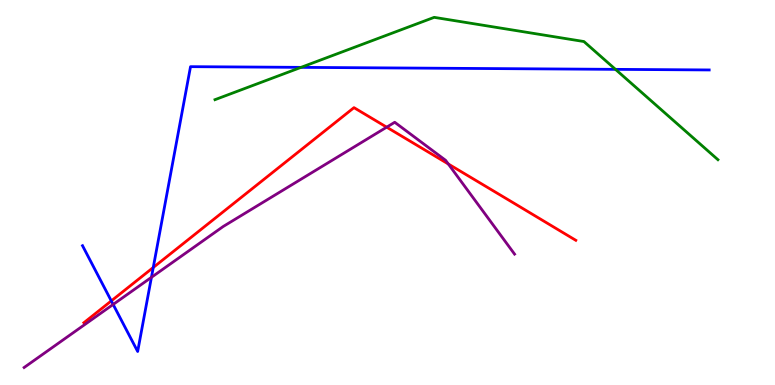[{'lines': ['blue', 'red'], 'intersections': [{'x': 1.44, 'y': 2.18}, {'x': 1.98, 'y': 3.05}]}, {'lines': ['green', 'red'], 'intersections': []}, {'lines': ['purple', 'red'], 'intersections': [{'x': 4.99, 'y': 6.7}, {'x': 5.78, 'y': 5.74}]}, {'lines': ['blue', 'green'], 'intersections': [{'x': 3.88, 'y': 8.25}, {'x': 7.94, 'y': 8.2}]}, {'lines': ['blue', 'purple'], 'intersections': [{'x': 1.46, 'y': 2.09}, {'x': 1.95, 'y': 2.8}]}, {'lines': ['green', 'purple'], 'intersections': []}]